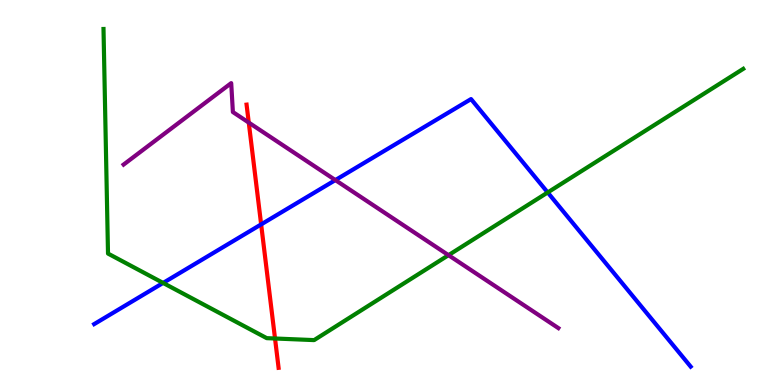[{'lines': ['blue', 'red'], 'intersections': [{'x': 3.37, 'y': 4.17}]}, {'lines': ['green', 'red'], 'intersections': [{'x': 3.55, 'y': 1.21}]}, {'lines': ['purple', 'red'], 'intersections': [{'x': 3.21, 'y': 6.82}]}, {'lines': ['blue', 'green'], 'intersections': [{'x': 2.1, 'y': 2.65}, {'x': 7.07, 'y': 5.0}]}, {'lines': ['blue', 'purple'], 'intersections': [{'x': 4.33, 'y': 5.32}]}, {'lines': ['green', 'purple'], 'intersections': [{'x': 5.79, 'y': 3.37}]}]